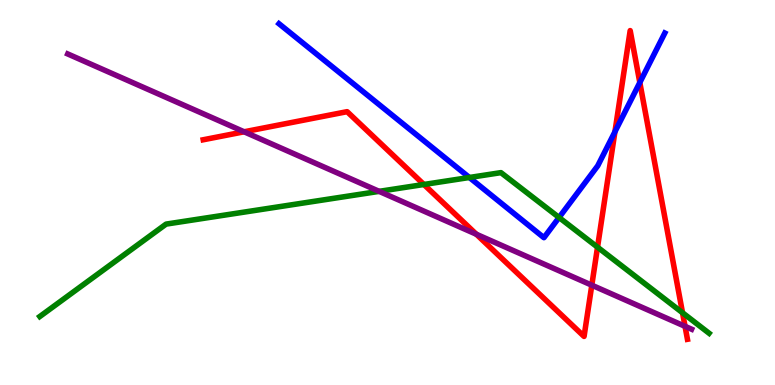[{'lines': ['blue', 'red'], 'intersections': [{'x': 7.93, 'y': 6.58}, {'x': 8.26, 'y': 7.86}]}, {'lines': ['green', 'red'], 'intersections': [{'x': 5.47, 'y': 5.21}, {'x': 7.71, 'y': 3.58}, {'x': 8.81, 'y': 1.88}]}, {'lines': ['purple', 'red'], 'intersections': [{'x': 3.15, 'y': 6.58}, {'x': 6.15, 'y': 3.92}, {'x': 7.64, 'y': 2.59}, {'x': 8.84, 'y': 1.52}]}, {'lines': ['blue', 'green'], 'intersections': [{'x': 6.06, 'y': 5.39}, {'x': 7.21, 'y': 4.35}]}, {'lines': ['blue', 'purple'], 'intersections': []}, {'lines': ['green', 'purple'], 'intersections': [{'x': 4.89, 'y': 5.03}]}]